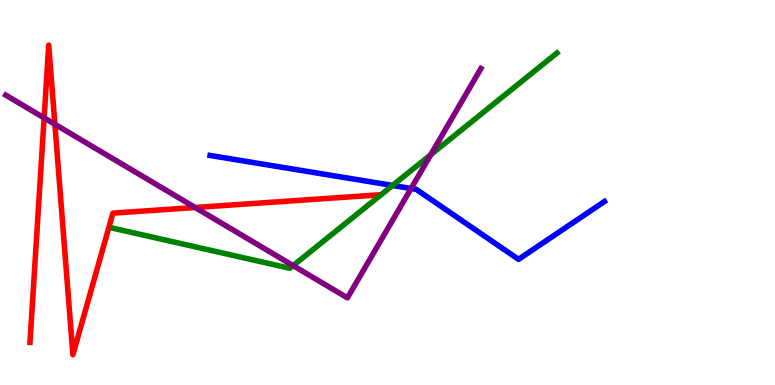[{'lines': ['blue', 'red'], 'intersections': []}, {'lines': ['green', 'red'], 'intersections': []}, {'lines': ['purple', 'red'], 'intersections': [{'x': 0.569, 'y': 6.94}, {'x': 0.708, 'y': 6.77}, {'x': 2.52, 'y': 4.61}]}, {'lines': ['blue', 'green'], 'intersections': [{'x': 5.07, 'y': 5.18}]}, {'lines': ['blue', 'purple'], 'intersections': [{'x': 5.3, 'y': 5.1}]}, {'lines': ['green', 'purple'], 'intersections': [{'x': 3.78, 'y': 3.1}, {'x': 5.56, 'y': 5.98}]}]